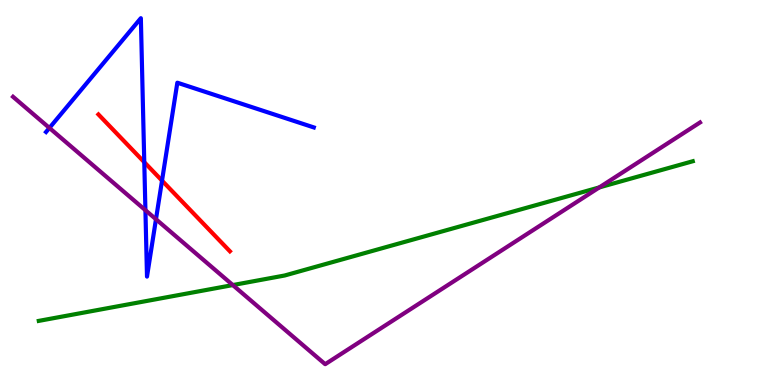[{'lines': ['blue', 'red'], 'intersections': [{'x': 1.86, 'y': 5.79}, {'x': 2.09, 'y': 5.31}]}, {'lines': ['green', 'red'], 'intersections': []}, {'lines': ['purple', 'red'], 'intersections': []}, {'lines': ['blue', 'green'], 'intersections': []}, {'lines': ['blue', 'purple'], 'intersections': [{'x': 0.638, 'y': 6.68}, {'x': 1.88, 'y': 4.54}, {'x': 2.01, 'y': 4.31}]}, {'lines': ['green', 'purple'], 'intersections': [{'x': 3.0, 'y': 2.6}, {'x': 7.73, 'y': 5.13}]}]